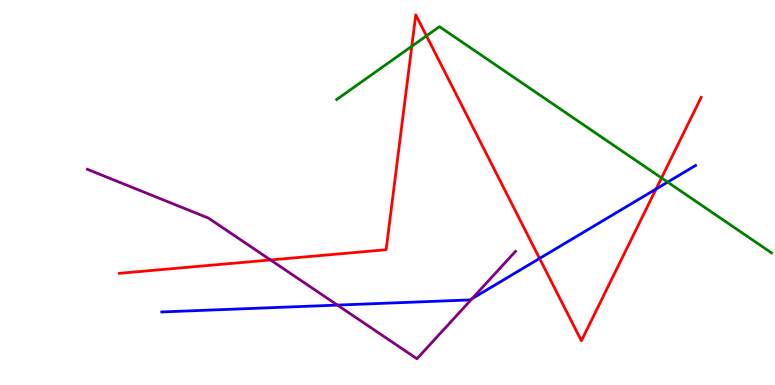[{'lines': ['blue', 'red'], 'intersections': [{'x': 6.96, 'y': 3.29}, {'x': 8.47, 'y': 5.09}]}, {'lines': ['green', 'red'], 'intersections': [{'x': 5.31, 'y': 8.8}, {'x': 5.5, 'y': 9.07}, {'x': 8.54, 'y': 5.38}]}, {'lines': ['purple', 'red'], 'intersections': [{'x': 3.49, 'y': 3.25}]}, {'lines': ['blue', 'green'], 'intersections': [{'x': 8.61, 'y': 5.27}]}, {'lines': ['blue', 'purple'], 'intersections': [{'x': 4.35, 'y': 2.08}, {'x': 6.09, 'y': 2.24}]}, {'lines': ['green', 'purple'], 'intersections': []}]